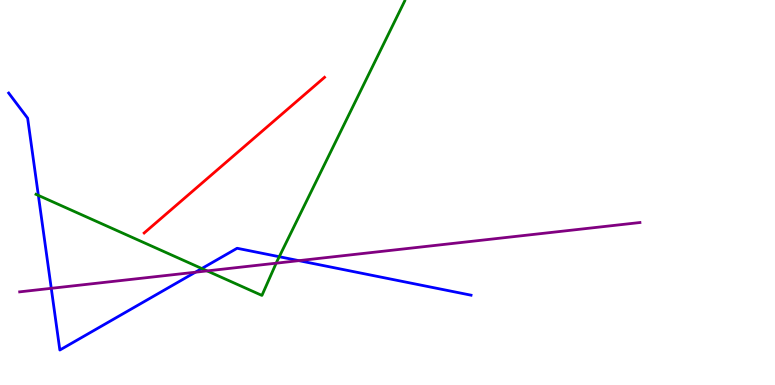[{'lines': ['blue', 'red'], 'intersections': []}, {'lines': ['green', 'red'], 'intersections': []}, {'lines': ['purple', 'red'], 'intersections': []}, {'lines': ['blue', 'green'], 'intersections': [{'x': 0.495, 'y': 4.92}, {'x': 2.6, 'y': 3.03}, {'x': 3.6, 'y': 3.33}]}, {'lines': ['blue', 'purple'], 'intersections': [{'x': 0.662, 'y': 2.51}, {'x': 2.52, 'y': 2.93}, {'x': 3.86, 'y': 3.23}]}, {'lines': ['green', 'purple'], 'intersections': [{'x': 2.67, 'y': 2.96}, {'x': 3.56, 'y': 3.16}]}]